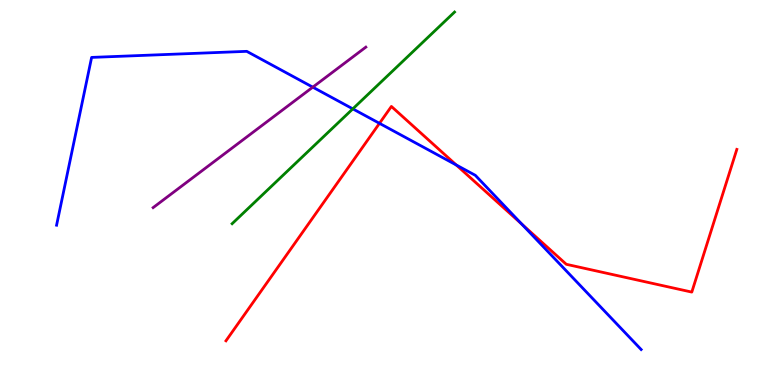[{'lines': ['blue', 'red'], 'intersections': [{'x': 4.9, 'y': 6.8}, {'x': 5.89, 'y': 5.71}, {'x': 6.73, 'y': 4.18}]}, {'lines': ['green', 'red'], 'intersections': []}, {'lines': ['purple', 'red'], 'intersections': []}, {'lines': ['blue', 'green'], 'intersections': [{'x': 4.55, 'y': 7.17}]}, {'lines': ['blue', 'purple'], 'intersections': [{'x': 4.04, 'y': 7.74}]}, {'lines': ['green', 'purple'], 'intersections': []}]